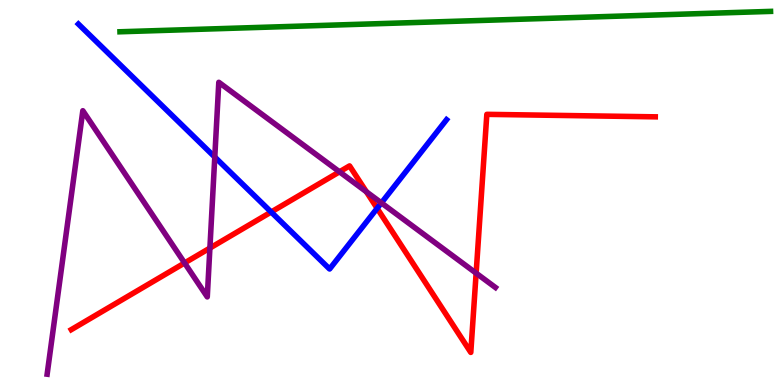[{'lines': ['blue', 'red'], 'intersections': [{'x': 3.5, 'y': 4.49}, {'x': 4.87, 'y': 4.59}]}, {'lines': ['green', 'red'], 'intersections': []}, {'lines': ['purple', 'red'], 'intersections': [{'x': 2.38, 'y': 3.17}, {'x': 2.71, 'y': 3.56}, {'x': 4.38, 'y': 5.54}, {'x': 4.73, 'y': 5.02}, {'x': 6.14, 'y': 2.9}]}, {'lines': ['blue', 'green'], 'intersections': []}, {'lines': ['blue', 'purple'], 'intersections': [{'x': 2.77, 'y': 5.92}, {'x': 4.92, 'y': 4.73}]}, {'lines': ['green', 'purple'], 'intersections': []}]